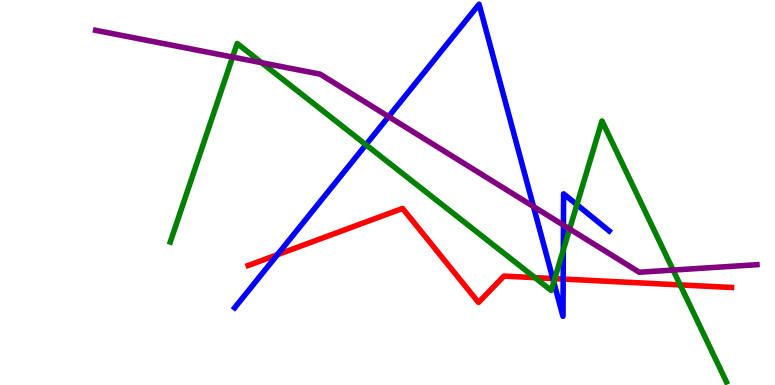[{'lines': ['blue', 'red'], 'intersections': [{'x': 3.58, 'y': 3.38}, {'x': 7.13, 'y': 2.77}, {'x': 7.27, 'y': 2.75}]}, {'lines': ['green', 'red'], 'intersections': [{'x': 6.9, 'y': 2.79}, {'x': 7.16, 'y': 2.76}, {'x': 8.78, 'y': 2.6}]}, {'lines': ['purple', 'red'], 'intersections': []}, {'lines': ['blue', 'green'], 'intersections': [{'x': 4.72, 'y': 6.24}, {'x': 7.15, 'y': 2.68}, {'x': 7.27, 'y': 3.51}, {'x': 7.44, 'y': 4.68}]}, {'lines': ['blue', 'purple'], 'intersections': [{'x': 5.01, 'y': 6.97}, {'x': 6.88, 'y': 4.63}, {'x': 7.27, 'y': 4.15}]}, {'lines': ['green', 'purple'], 'intersections': [{'x': 3.0, 'y': 8.52}, {'x': 3.38, 'y': 8.37}, {'x': 7.35, 'y': 4.05}, {'x': 8.69, 'y': 2.99}]}]